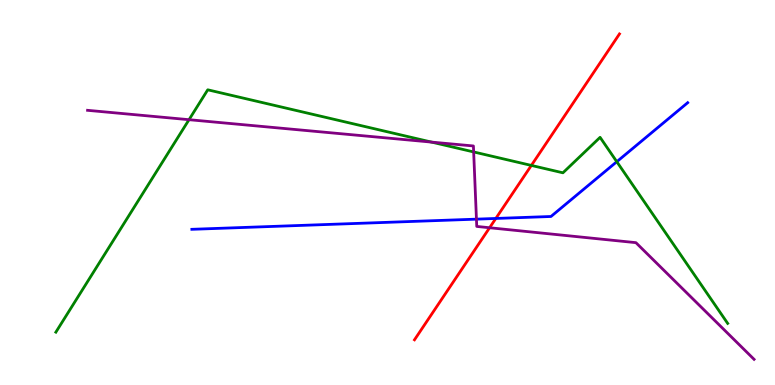[{'lines': ['blue', 'red'], 'intersections': [{'x': 6.4, 'y': 4.33}]}, {'lines': ['green', 'red'], 'intersections': [{'x': 6.86, 'y': 5.7}]}, {'lines': ['purple', 'red'], 'intersections': [{'x': 6.32, 'y': 4.08}]}, {'lines': ['blue', 'green'], 'intersections': [{'x': 7.96, 'y': 5.8}]}, {'lines': ['blue', 'purple'], 'intersections': [{'x': 6.15, 'y': 4.31}]}, {'lines': ['green', 'purple'], 'intersections': [{'x': 2.44, 'y': 6.89}, {'x': 5.57, 'y': 6.31}, {'x': 6.11, 'y': 6.05}]}]